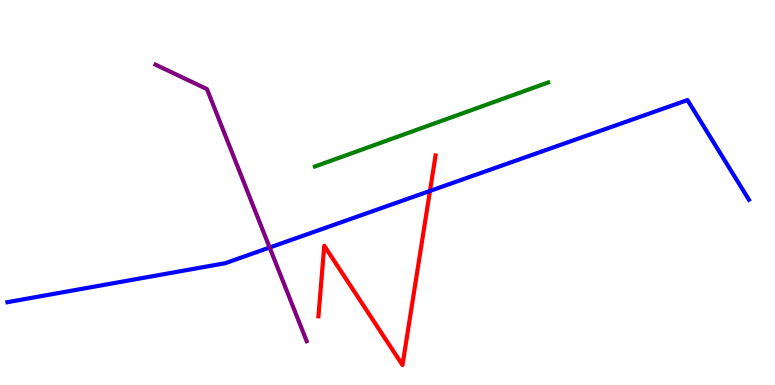[{'lines': ['blue', 'red'], 'intersections': [{'x': 5.55, 'y': 5.04}]}, {'lines': ['green', 'red'], 'intersections': []}, {'lines': ['purple', 'red'], 'intersections': []}, {'lines': ['blue', 'green'], 'intersections': []}, {'lines': ['blue', 'purple'], 'intersections': [{'x': 3.48, 'y': 3.57}]}, {'lines': ['green', 'purple'], 'intersections': []}]